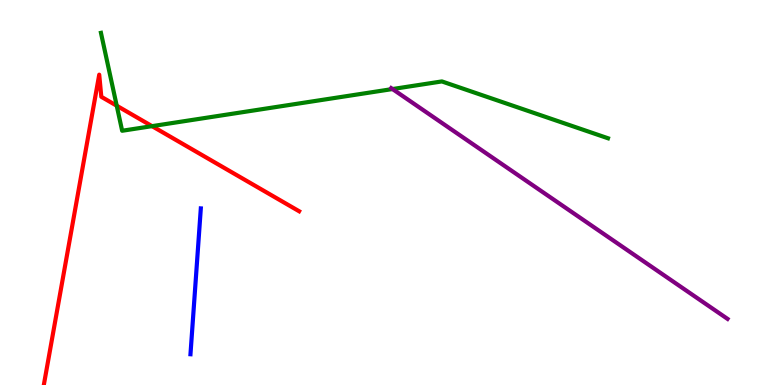[{'lines': ['blue', 'red'], 'intersections': []}, {'lines': ['green', 'red'], 'intersections': [{'x': 1.51, 'y': 7.25}, {'x': 1.96, 'y': 6.72}]}, {'lines': ['purple', 'red'], 'intersections': []}, {'lines': ['blue', 'green'], 'intersections': []}, {'lines': ['blue', 'purple'], 'intersections': []}, {'lines': ['green', 'purple'], 'intersections': [{'x': 5.06, 'y': 7.69}]}]